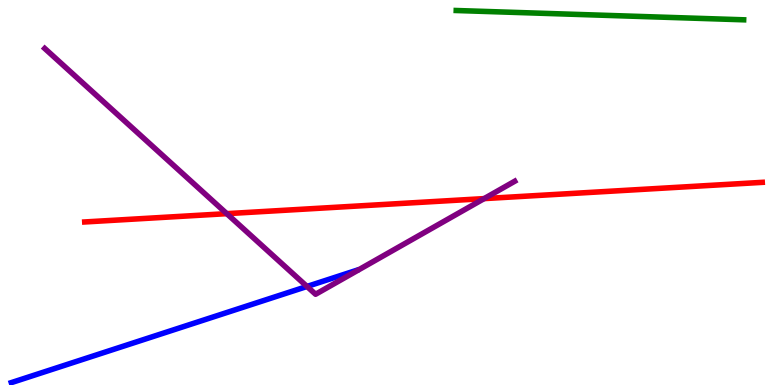[{'lines': ['blue', 'red'], 'intersections': []}, {'lines': ['green', 'red'], 'intersections': []}, {'lines': ['purple', 'red'], 'intersections': [{'x': 2.93, 'y': 4.45}, {'x': 6.25, 'y': 4.84}]}, {'lines': ['blue', 'green'], 'intersections': []}, {'lines': ['blue', 'purple'], 'intersections': [{'x': 3.96, 'y': 2.56}]}, {'lines': ['green', 'purple'], 'intersections': []}]